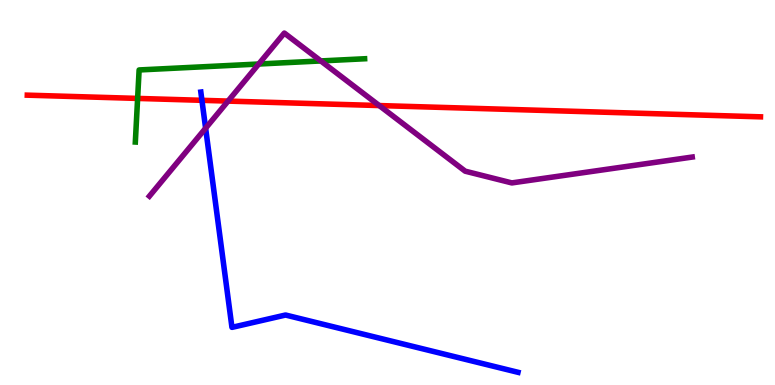[{'lines': ['blue', 'red'], 'intersections': [{'x': 2.61, 'y': 7.39}]}, {'lines': ['green', 'red'], 'intersections': [{'x': 1.78, 'y': 7.44}]}, {'lines': ['purple', 'red'], 'intersections': [{'x': 2.94, 'y': 7.37}, {'x': 4.89, 'y': 7.26}]}, {'lines': ['blue', 'green'], 'intersections': []}, {'lines': ['blue', 'purple'], 'intersections': [{'x': 2.65, 'y': 6.67}]}, {'lines': ['green', 'purple'], 'intersections': [{'x': 3.34, 'y': 8.34}, {'x': 4.14, 'y': 8.42}]}]